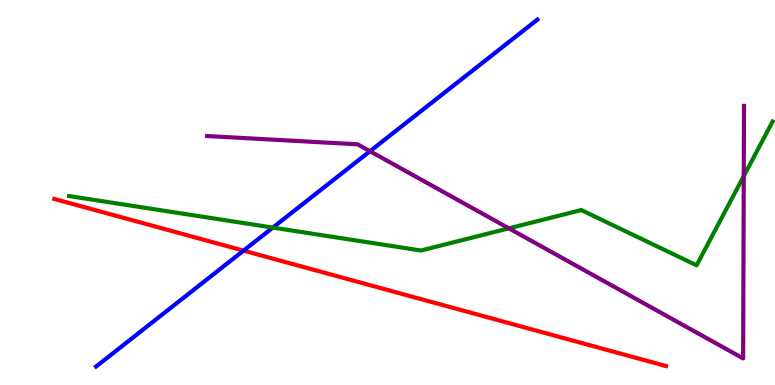[{'lines': ['blue', 'red'], 'intersections': [{'x': 3.14, 'y': 3.49}]}, {'lines': ['green', 'red'], 'intersections': []}, {'lines': ['purple', 'red'], 'intersections': []}, {'lines': ['blue', 'green'], 'intersections': [{'x': 3.52, 'y': 4.09}]}, {'lines': ['blue', 'purple'], 'intersections': [{'x': 4.77, 'y': 6.07}]}, {'lines': ['green', 'purple'], 'intersections': [{'x': 6.57, 'y': 4.07}, {'x': 9.6, 'y': 5.43}]}]